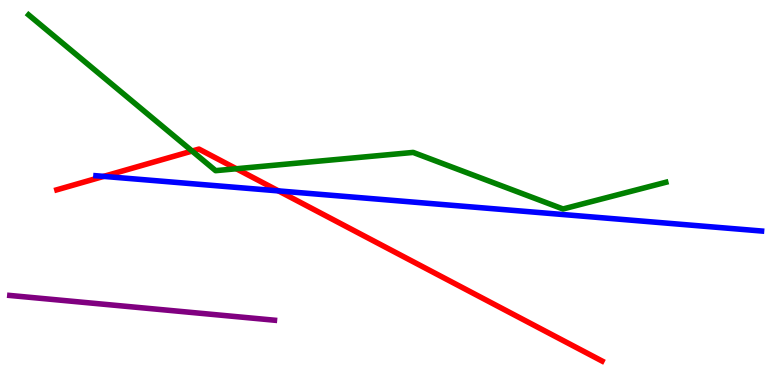[{'lines': ['blue', 'red'], 'intersections': [{'x': 1.34, 'y': 5.42}, {'x': 3.59, 'y': 5.04}]}, {'lines': ['green', 'red'], 'intersections': [{'x': 2.48, 'y': 6.08}, {'x': 3.05, 'y': 5.62}]}, {'lines': ['purple', 'red'], 'intersections': []}, {'lines': ['blue', 'green'], 'intersections': []}, {'lines': ['blue', 'purple'], 'intersections': []}, {'lines': ['green', 'purple'], 'intersections': []}]